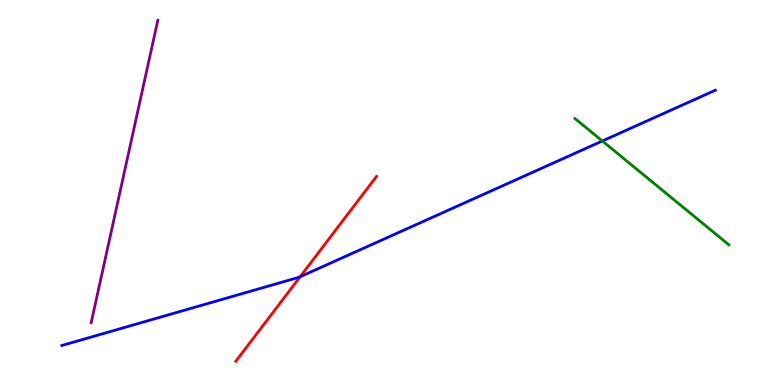[{'lines': ['blue', 'red'], 'intersections': [{'x': 3.87, 'y': 2.81}]}, {'lines': ['green', 'red'], 'intersections': []}, {'lines': ['purple', 'red'], 'intersections': []}, {'lines': ['blue', 'green'], 'intersections': [{'x': 7.77, 'y': 6.34}]}, {'lines': ['blue', 'purple'], 'intersections': []}, {'lines': ['green', 'purple'], 'intersections': []}]